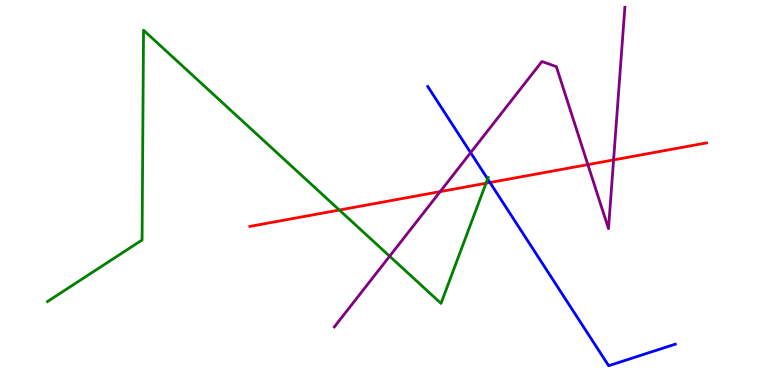[{'lines': ['blue', 'red'], 'intersections': [{'x': 6.32, 'y': 5.26}]}, {'lines': ['green', 'red'], 'intersections': [{'x': 4.38, 'y': 4.54}, {'x': 6.27, 'y': 5.24}]}, {'lines': ['purple', 'red'], 'intersections': [{'x': 5.68, 'y': 5.02}, {'x': 7.59, 'y': 5.72}, {'x': 7.92, 'y': 5.85}]}, {'lines': ['blue', 'green'], 'intersections': [{'x': 6.29, 'y': 5.35}]}, {'lines': ['blue', 'purple'], 'intersections': [{'x': 6.07, 'y': 6.03}]}, {'lines': ['green', 'purple'], 'intersections': [{'x': 5.03, 'y': 3.34}]}]